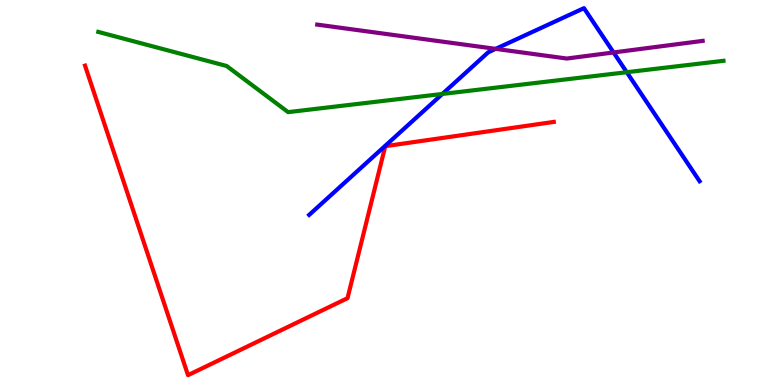[{'lines': ['blue', 'red'], 'intersections': []}, {'lines': ['green', 'red'], 'intersections': []}, {'lines': ['purple', 'red'], 'intersections': []}, {'lines': ['blue', 'green'], 'intersections': [{'x': 5.71, 'y': 7.56}, {'x': 8.09, 'y': 8.12}]}, {'lines': ['blue', 'purple'], 'intersections': [{'x': 6.4, 'y': 8.73}, {'x': 7.92, 'y': 8.64}]}, {'lines': ['green', 'purple'], 'intersections': []}]